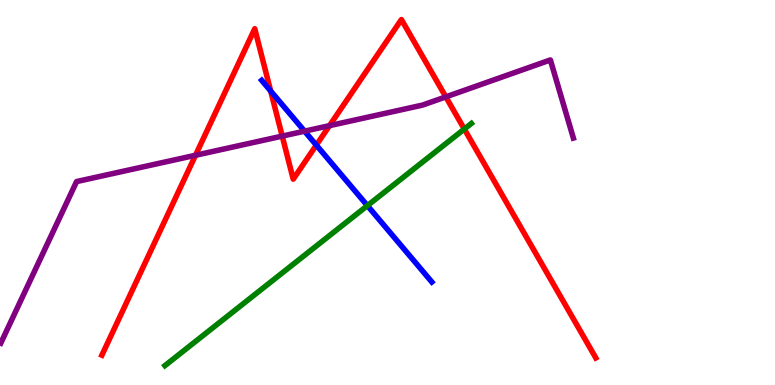[{'lines': ['blue', 'red'], 'intersections': [{'x': 3.49, 'y': 7.64}, {'x': 4.08, 'y': 6.23}]}, {'lines': ['green', 'red'], 'intersections': [{'x': 5.99, 'y': 6.65}]}, {'lines': ['purple', 'red'], 'intersections': [{'x': 2.52, 'y': 5.97}, {'x': 3.64, 'y': 6.46}, {'x': 4.25, 'y': 6.74}, {'x': 5.75, 'y': 7.48}]}, {'lines': ['blue', 'green'], 'intersections': [{'x': 4.74, 'y': 4.66}]}, {'lines': ['blue', 'purple'], 'intersections': [{'x': 3.93, 'y': 6.59}]}, {'lines': ['green', 'purple'], 'intersections': []}]